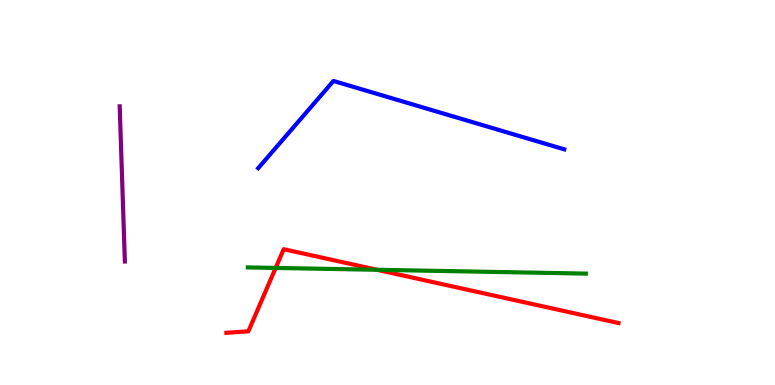[{'lines': ['blue', 'red'], 'intersections': []}, {'lines': ['green', 'red'], 'intersections': [{'x': 3.56, 'y': 3.04}, {'x': 4.87, 'y': 2.99}]}, {'lines': ['purple', 'red'], 'intersections': []}, {'lines': ['blue', 'green'], 'intersections': []}, {'lines': ['blue', 'purple'], 'intersections': []}, {'lines': ['green', 'purple'], 'intersections': []}]